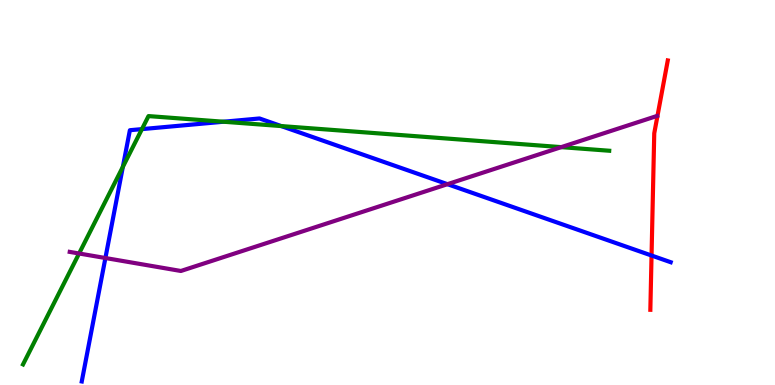[{'lines': ['blue', 'red'], 'intersections': [{'x': 8.41, 'y': 3.36}]}, {'lines': ['green', 'red'], 'intersections': []}, {'lines': ['purple', 'red'], 'intersections': []}, {'lines': ['blue', 'green'], 'intersections': [{'x': 1.59, 'y': 5.67}, {'x': 1.83, 'y': 6.65}, {'x': 2.88, 'y': 6.84}, {'x': 3.63, 'y': 6.73}]}, {'lines': ['blue', 'purple'], 'intersections': [{'x': 1.36, 'y': 3.3}, {'x': 5.77, 'y': 5.22}]}, {'lines': ['green', 'purple'], 'intersections': [{'x': 1.02, 'y': 3.42}, {'x': 7.24, 'y': 6.18}]}]